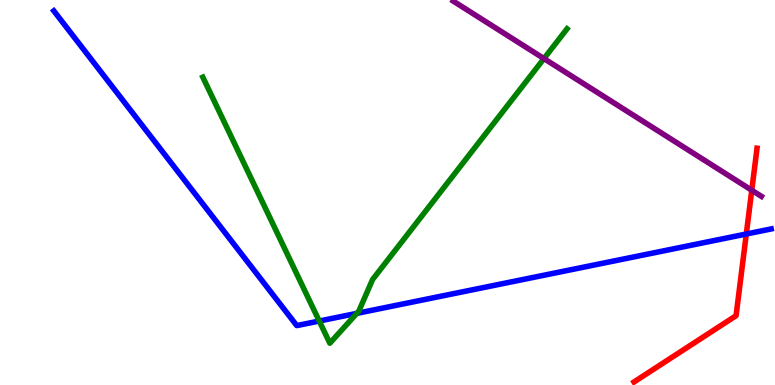[{'lines': ['blue', 'red'], 'intersections': [{'x': 9.63, 'y': 3.92}]}, {'lines': ['green', 'red'], 'intersections': []}, {'lines': ['purple', 'red'], 'intersections': [{'x': 9.7, 'y': 5.06}]}, {'lines': ['blue', 'green'], 'intersections': [{'x': 4.12, 'y': 1.66}, {'x': 4.6, 'y': 1.86}]}, {'lines': ['blue', 'purple'], 'intersections': []}, {'lines': ['green', 'purple'], 'intersections': [{'x': 7.02, 'y': 8.48}]}]